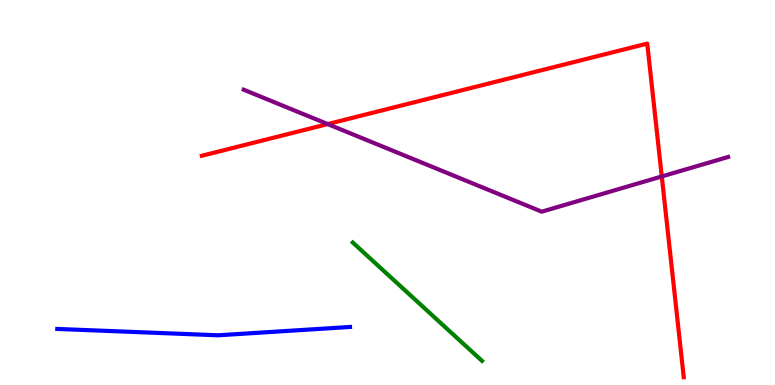[{'lines': ['blue', 'red'], 'intersections': []}, {'lines': ['green', 'red'], 'intersections': []}, {'lines': ['purple', 'red'], 'intersections': [{'x': 4.23, 'y': 6.78}, {'x': 8.54, 'y': 5.42}]}, {'lines': ['blue', 'green'], 'intersections': []}, {'lines': ['blue', 'purple'], 'intersections': []}, {'lines': ['green', 'purple'], 'intersections': []}]